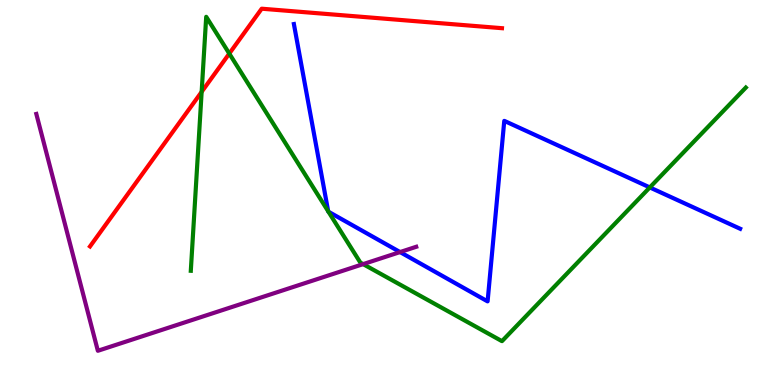[{'lines': ['blue', 'red'], 'intersections': []}, {'lines': ['green', 'red'], 'intersections': [{'x': 2.6, 'y': 7.61}, {'x': 2.96, 'y': 8.61}]}, {'lines': ['purple', 'red'], 'intersections': []}, {'lines': ['blue', 'green'], 'intersections': [{'x': 4.23, 'y': 4.51}, {'x': 4.24, 'y': 4.5}, {'x': 8.38, 'y': 5.13}]}, {'lines': ['blue', 'purple'], 'intersections': [{'x': 5.16, 'y': 3.45}]}, {'lines': ['green', 'purple'], 'intersections': [{'x': 4.69, 'y': 3.14}]}]